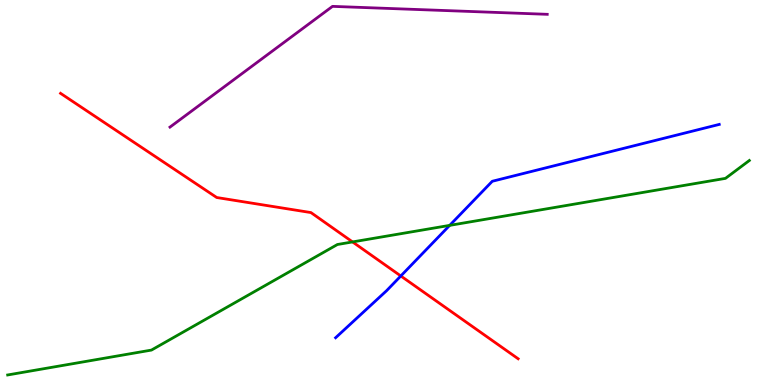[{'lines': ['blue', 'red'], 'intersections': [{'x': 5.17, 'y': 2.83}]}, {'lines': ['green', 'red'], 'intersections': [{'x': 4.55, 'y': 3.72}]}, {'lines': ['purple', 'red'], 'intersections': []}, {'lines': ['blue', 'green'], 'intersections': [{'x': 5.8, 'y': 4.15}]}, {'lines': ['blue', 'purple'], 'intersections': []}, {'lines': ['green', 'purple'], 'intersections': []}]